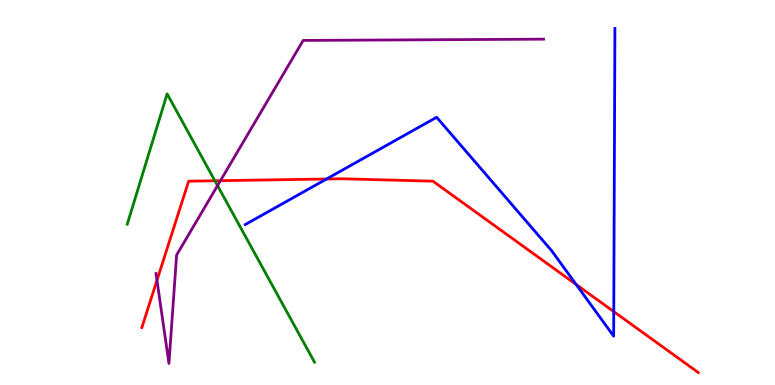[{'lines': ['blue', 'red'], 'intersections': [{'x': 4.21, 'y': 5.35}, {'x': 7.43, 'y': 2.61}, {'x': 7.92, 'y': 1.91}]}, {'lines': ['green', 'red'], 'intersections': [{'x': 2.77, 'y': 5.3}]}, {'lines': ['purple', 'red'], 'intersections': [{'x': 2.03, 'y': 2.72}, {'x': 2.84, 'y': 5.31}]}, {'lines': ['blue', 'green'], 'intersections': []}, {'lines': ['blue', 'purple'], 'intersections': []}, {'lines': ['green', 'purple'], 'intersections': [{'x': 2.81, 'y': 5.18}]}]